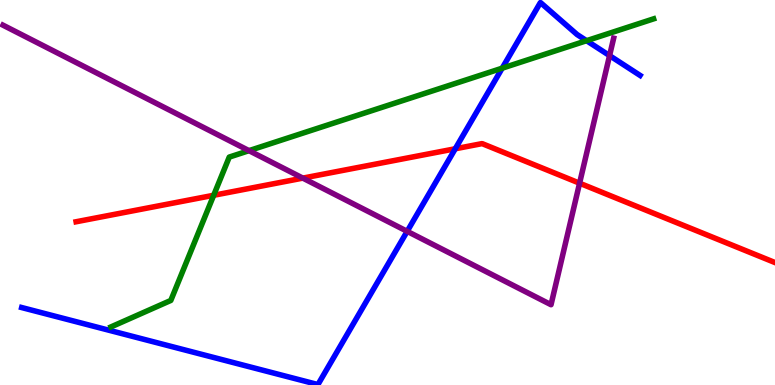[{'lines': ['blue', 'red'], 'intersections': [{'x': 5.87, 'y': 6.14}]}, {'lines': ['green', 'red'], 'intersections': [{'x': 2.76, 'y': 4.93}]}, {'lines': ['purple', 'red'], 'intersections': [{'x': 3.91, 'y': 5.37}, {'x': 7.48, 'y': 5.24}]}, {'lines': ['blue', 'green'], 'intersections': [{'x': 6.48, 'y': 8.23}, {'x': 7.57, 'y': 8.94}]}, {'lines': ['blue', 'purple'], 'intersections': [{'x': 5.25, 'y': 3.99}, {'x': 7.87, 'y': 8.56}]}, {'lines': ['green', 'purple'], 'intersections': [{'x': 3.21, 'y': 6.09}]}]